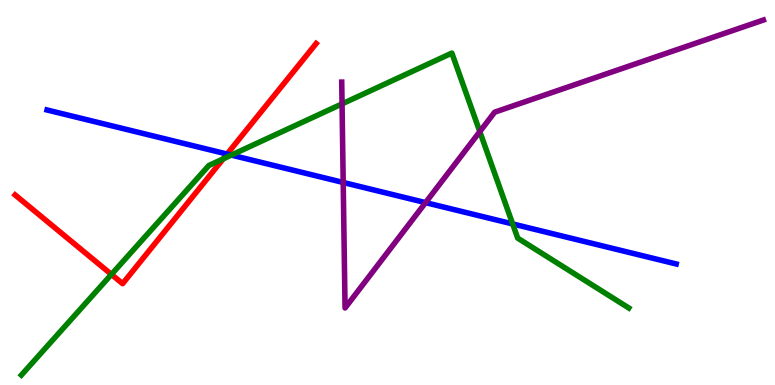[{'lines': ['blue', 'red'], 'intersections': [{'x': 2.93, 'y': 6.0}]}, {'lines': ['green', 'red'], 'intersections': [{'x': 1.44, 'y': 2.87}, {'x': 2.88, 'y': 5.87}]}, {'lines': ['purple', 'red'], 'intersections': []}, {'lines': ['blue', 'green'], 'intersections': [{'x': 2.99, 'y': 5.97}, {'x': 6.61, 'y': 4.18}]}, {'lines': ['blue', 'purple'], 'intersections': [{'x': 4.43, 'y': 5.26}, {'x': 5.49, 'y': 4.74}]}, {'lines': ['green', 'purple'], 'intersections': [{'x': 4.41, 'y': 7.3}, {'x': 6.19, 'y': 6.58}]}]